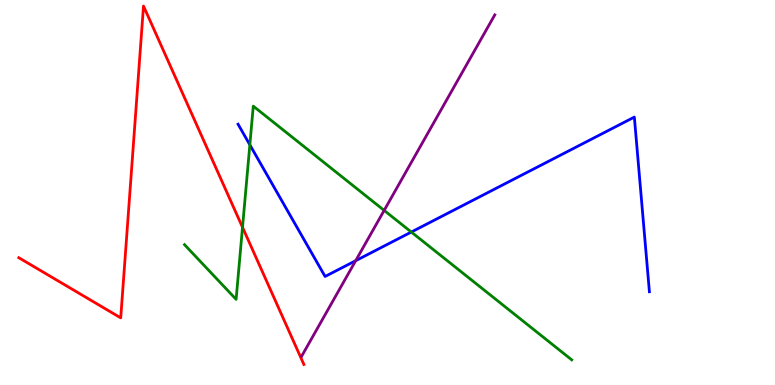[{'lines': ['blue', 'red'], 'intersections': []}, {'lines': ['green', 'red'], 'intersections': [{'x': 3.13, 'y': 4.1}]}, {'lines': ['purple', 'red'], 'intersections': []}, {'lines': ['blue', 'green'], 'intersections': [{'x': 3.22, 'y': 6.24}, {'x': 5.31, 'y': 3.97}]}, {'lines': ['blue', 'purple'], 'intersections': [{'x': 4.59, 'y': 3.23}]}, {'lines': ['green', 'purple'], 'intersections': [{'x': 4.96, 'y': 4.54}]}]